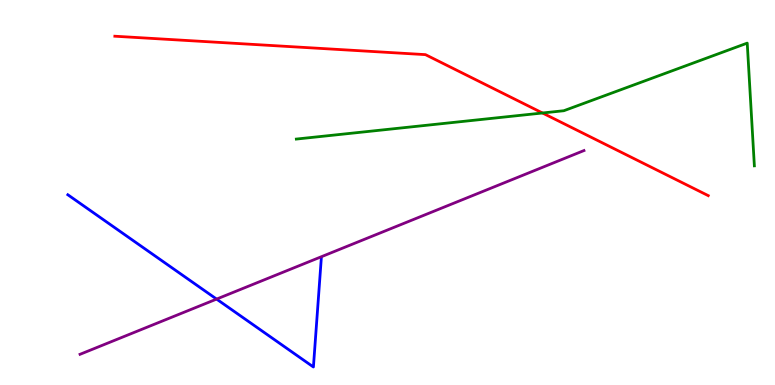[{'lines': ['blue', 'red'], 'intersections': []}, {'lines': ['green', 'red'], 'intersections': [{'x': 7.0, 'y': 7.07}]}, {'lines': ['purple', 'red'], 'intersections': []}, {'lines': ['blue', 'green'], 'intersections': []}, {'lines': ['blue', 'purple'], 'intersections': [{'x': 2.79, 'y': 2.23}]}, {'lines': ['green', 'purple'], 'intersections': []}]